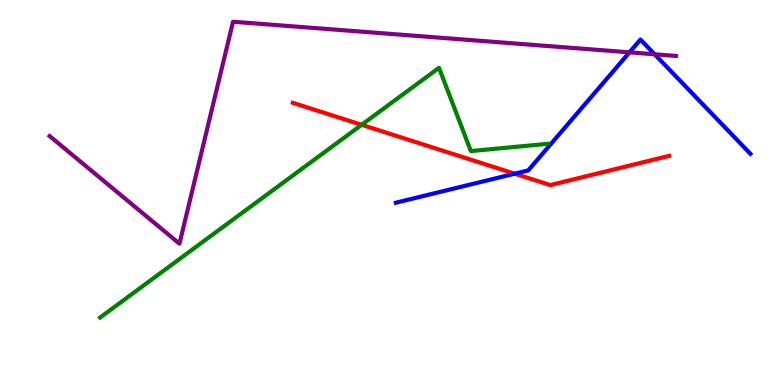[{'lines': ['blue', 'red'], 'intersections': [{'x': 6.64, 'y': 5.49}]}, {'lines': ['green', 'red'], 'intersections': [{'x': 4.67, 'y': 6.76}]}, {'lines': ['purple', 'red'], 'intersections': []}, {'lines': ['blue', 'green'], 'intersections': []}, {'lines': ['blue', 'purple'], 'intersections': [{'x': 8.12, 'y': 8.64}, {'x': 8.45, 'y': 8.59}]}, {'lines': ['green', 'purple'], 'intersections': []}]